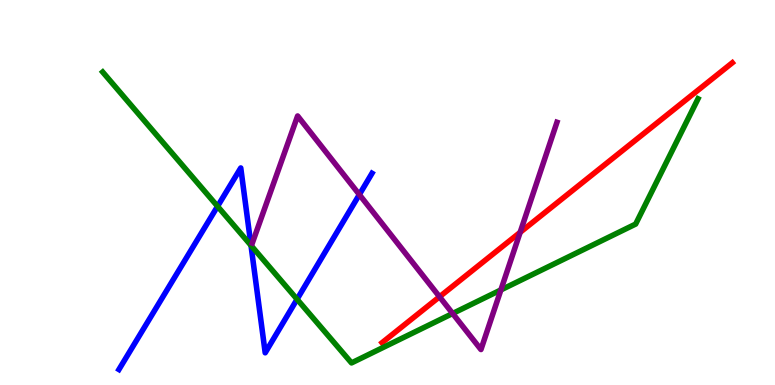[{'lines': ['blue', 'red'], 'intersections': []}, {'lines': ['green', 'red'], 'intersections': []}, {'lines': ['purple', 'red'], 'intersections': [{'x': 5.67, 'y': 2.29}, {'x': 6.71, 'y': 3.97}]}, {'lines': ['blue', 'green'], 'intersections': [{'x': 2.81, 'y': 4.64}, {'x': 3.24, 'y': 3.63}, {'x': 3.83, 'y': 2.23}]}, {'lines': ['blue', 'purple'], 'intersections': [{'x': 4.64, 'y': 4.95}]}, {'lines': ['green', 'purple'], 'intersections': [{'x': 5.84, 'y': 1.86}, {'x': 6.46, 'y': 2.47}]}]